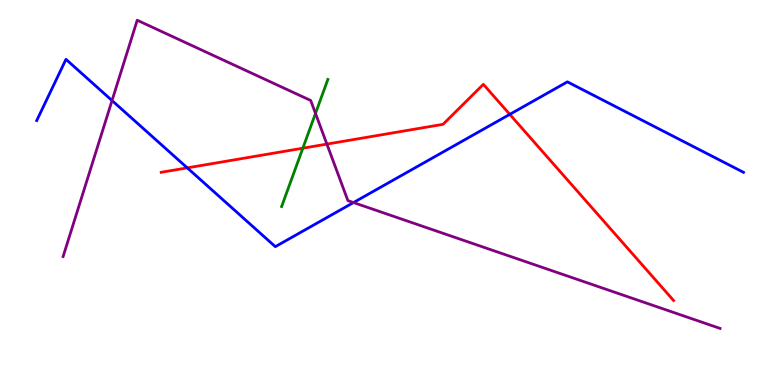[{'lines': ['blue', 'red'], 'intersections': [{'x': 2.42, 'y': 5.64}, {'x': 6.58, 'y': 7.03}]}, {'lines': ['green', 'red'], 'intersections': [{'x': 3.91, 'y': 6.15}]}, {'lines': ['purple', 'red'], 'intersections': [{'x': 4.22, 'y': 6.26}]}, {'lines': ['blue', 'green'], 'intersections': []}, {'lines': ['blue', 'purple'], 'intersections': [{'x': 1.45, 'y': 7.39}, {'x': 4.56, 'y': 4.74}]}, {'lines': ['green', 'purple'], 'intersections': [{'x': 4.07, 'y': 7.05}]}]